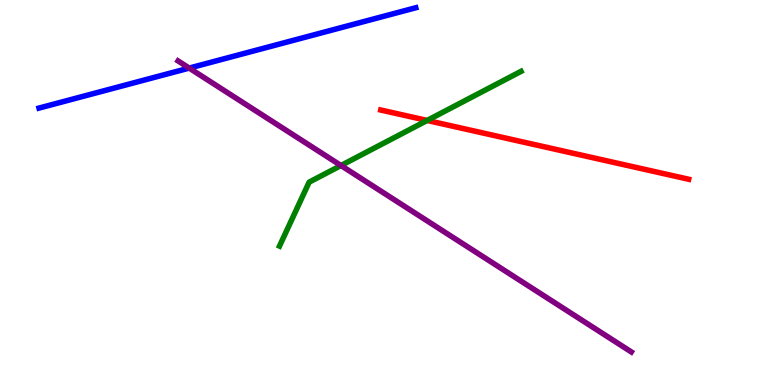[{'lines': ['blue', 'red'], 'intersections': []}, {'lines': ['green', 'red'], 'intersections': [{'x': 5.51, 'y': 6.87}]}, {'lines': ['purple', 'red'], 'intersections': []}, {'lines': ['blue', 'green'], 'intersections': []}, {'lines': ['blue', 'purple'], 'intersections': [{'x': 2.44, 'y': 8.23}]}, {'lines': ['green', 'purple'], 'intersections': [{'x': 4.4, 'y': 5.7}]}]